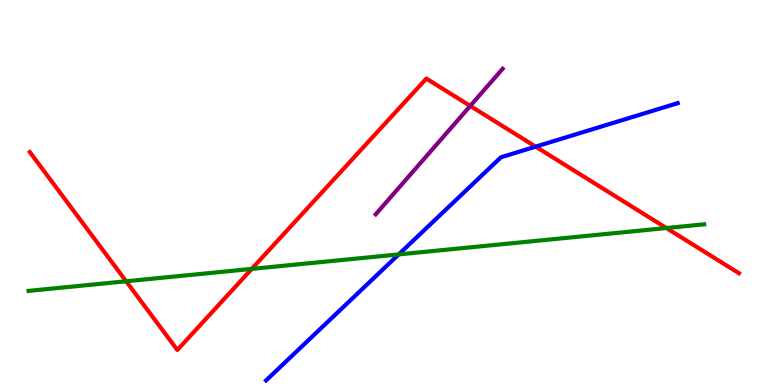[{'lines': ['blue', 'red'], 'intersections': [{'x': 6.91, 'y': 6.19}]}, {'lines': ['green', 'red'], 'intersections': [{'x': 1.63, 'y': 2.69}, {'x': 3.25, 'y': 3.02}, {'x': 8.6, 'y': 4.08}]}, {'lines': ['purple', 'red'], 'intersections': [{'x': 6.07, 'y': 7.25}]}, {'lines': ['blue', 'green'], 'intersections': [{'x': 5.14, 'y': 3.39}]}, {'lines': ['blue', 'purple'], 'intersections': []}, {'lines': ['green', 'purple'], 'intersections': []}]